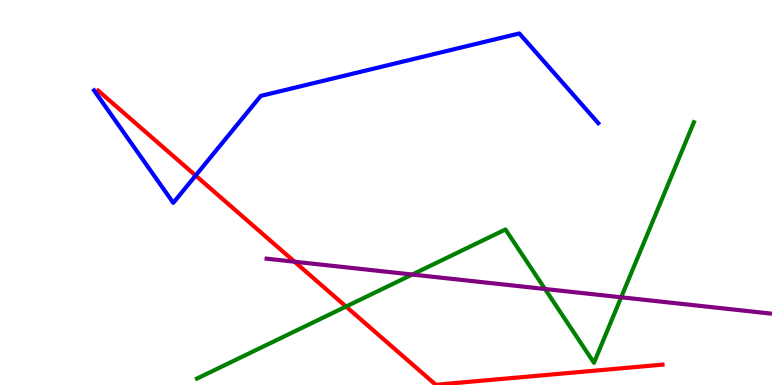[{'lines': ['blue', 'red'], 'intersections': [{'x': 2.52, 'y': 5.44}]}, {'lines': ['green', 'red'], 'intersections': [{'x': 4.46, 'y': 2.04}]}, {'lines': ['purple', 'red'], 'intersections': [{'x': 3.8, 'y': 3.2}]}, {'lines': ['blue', 'green'], 'intersections': []}, {'lines': ['blue', 'purple'], 'intersections': []}, {'lines': ['green', 'purple'], 'intersections': [{'x': 5.32, 'y': 2.87}, {'x': 7.03, 'y': 2.49}, {'x': 8.02, 'y': 2.28}]}]